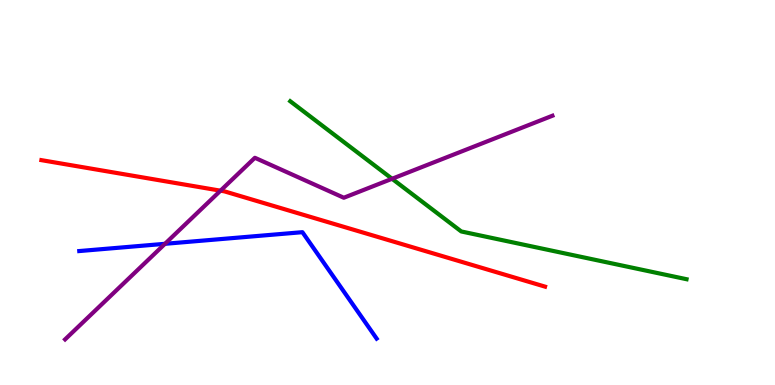[{'lines': ['blue', 'red'], 'intersections': []}, {'lines': ['green', 'red'], 'intersections': []}, {'lines': ['purple', 'red'], 'intersections': [{'x': 2.85, 'y': 5.05}]}, {'lines': ['blue', 'green'], 'intersections': []}, {'lines': ['blue', 'purple'], 'intersections': [{'x': 2.13, 'y': 3.67}]}, {'lines': ['green', 'purple'], 'intersections': [{'x': 5.06, 'y': 5.36}]}]